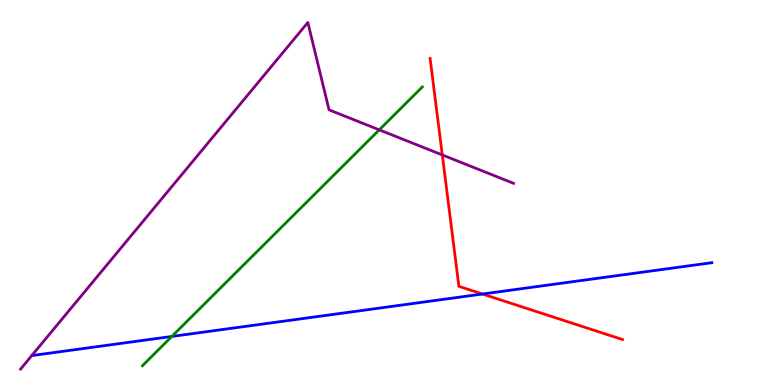[{'lines': ['blue', 'red'], 'intersections': [{'x': 6.23, 'y': 2.36}]}, {'lines': ['green', 'red'], 'intersections': []}, {'lines': ['purple', 'red'], 'intersections': [{'x': 5.71, 'y': 5.98}]}, {'lines': ['blue', 'green'], 'intersections': [{'x': 2.22, 'y': 1.26}]}, {'lines': ['blue', 'purple'], 'intersections': []}, {'lines': ['green', 'purple'], 'intersections': [{'x': 4.89, 'y': 6.63}]}]